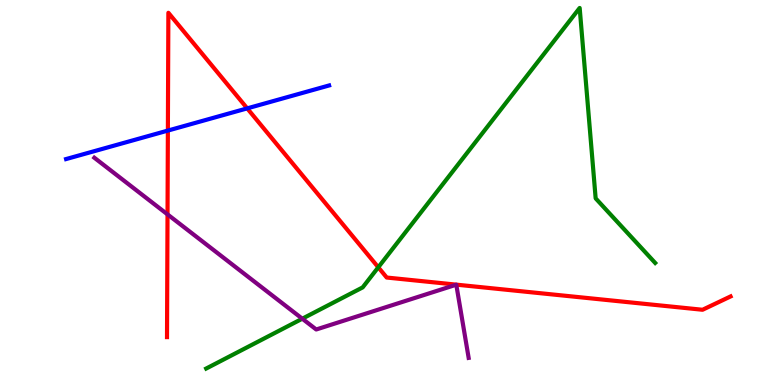[{'lines': ['blue', 'red'], 'intersections': [{'x': 2.17, 'y': 6.61}, {'x': 3.19, 'y': 7.19}]}, {'lines': ['green', 'red'], 'intersections': [{'x': 4.88, 'y': 3.06}]}, {'lines': ['purple', 'red'], 'intersections': [{'x': 2.16, 'y': 4.43}]}, {'lines': ['blue', 'green'], 'intersections': []}, {'lines': ['blue', 'purple'], 'intersections': []}, {'lines': ['green', 'purple'], 'intersections': [{'x': 3.9, 'y': 1.72}]}]